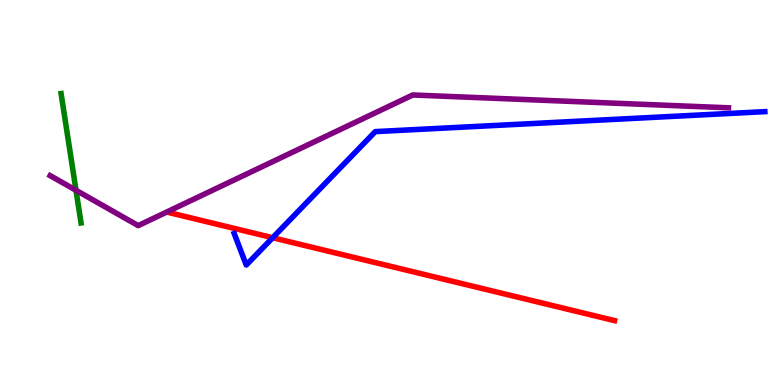[{'lines': ['blue', 'red'], 'intersections': [{'x': 3.52, 'y': 3.83}]}, {'lines': ['green', 'red'], 'intersections': []}, {'lines': ['purple', 'red'], 'intersections': []}, {'lines': ['blue', 'green'], 'intersections': []}, {'lines': ['blue', 'purple'], 'intersections': []}, {'lines': ['green', 'purple'], 'intersections': [{'x': 0.981, 'y': 5.06}]}]